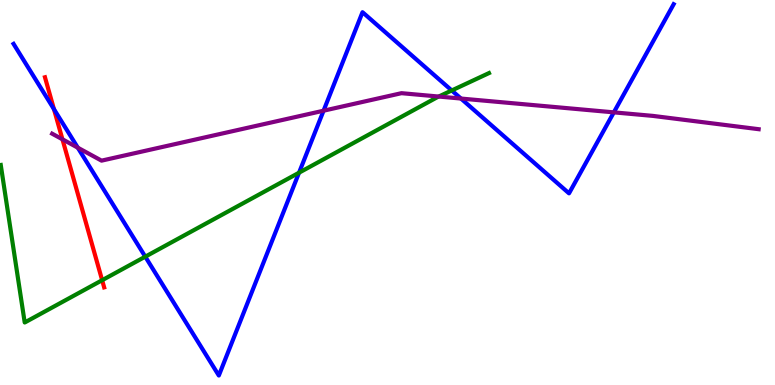[{'lines': ['blue', 'red'], 'intersections': [{'x': 0.696, 'y': 7.16}]}, {'lines': ['green', 'red'], 'intersections': [{'x': 1.32, 'y': 2.72}]}, {'lines': ['purple', 'red'], 'intersections': [{'x': 0.806, 'y': 6.38}]}, {'lines': ['blue', 'green'], 'intersections': [{'x': 1.87, 'y': 3.33}, {'x': 3.86, 'y': 5.51}, {'x': 5.83, 'y': 7.65}]}, {'lines': ['blue', 'purple'], 'intersections': [{'x': 1.0, 'y': 6.16}, {'x': 4.17, 'y': 7.12}, {'x': 5.95, 'y': 7.44}, {'x': 7.92, 'y': 7.08}]}, {'lines': ['green', 'purple'], 'intersections': [{'x': 5.66, 'y': 7.49}]}]